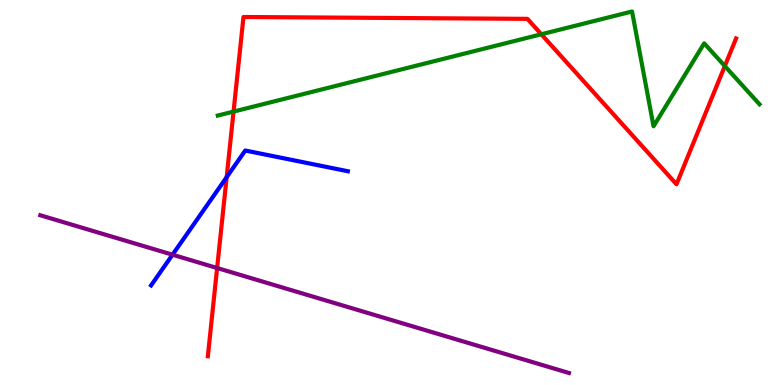[{'lines': ['blue', 'red'], 'intersections': [{'x': 2.92, 'y': 5.4}]}, {'lines': ['green', 'red'], 'intersections': [{'x': 3.01, 'y': 7.1}, {'x': 6.98, 'y': 9.11}, {'x': 9.35, 'y': 8.28}]}, {'lines': ['purple', 'red'], 'intersections': [{'x': 2.8, 'y': 3.04}]}, {'lines': ['blue', 'green'], 'intersections': []}, {'lines': ['blue', 'purple'], 'intersections': [{'x': 2.23, 'y': 3.38}]}, {'lines': ['green', 'purple'], 'intersections': []}]